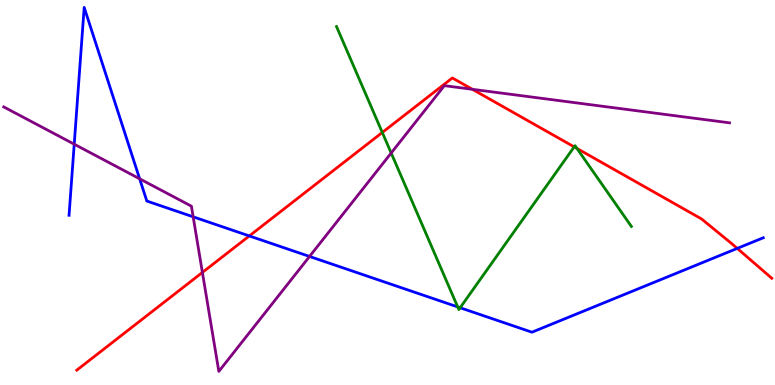[{'lines': ['blue', 'red'], 'intersections': [{'x': 3.22, 'y': 3.87}, {'x': 9.51, 'y': 3.55}]}, {'lines': ['green', 'red'], 'intersections': [{'x': 4.93, 'y': 6.56}, {'x': 7.41, 'y': 6.18}, {'x': 7.44, 'y': 6.14}]}, {'lines': ['purple', 'red'], 'intersections': [{'x': 2.61, 'y': 2.92}, {'x': 6.1, 'y': 7.68}]}, {'lines': ['blue', 'green'], 'intersections': [{'x': 5.91, 'y': 2.03}, {'x': 5.94, 'y': 2.01}]}, {'lines': ['blue', 'purple'], 'intersections': [{'x': 0.958, 'y': 6.25}, {'x': 1.8, 'y': 5.36}, {'x': 2.49, 'y': 4.37}, {'x': 3.99, 'y': 3.34}]}, {'lines': ['green', 'purple'], 'intersections': [{'x': 5.05, 'y': 6.03}]}]